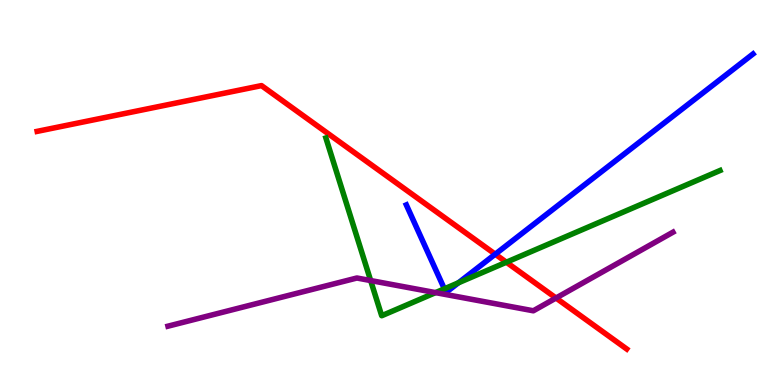[{'lines': ['blue', 'red'], 'intersections': [{'x': 6.39, 'y': 3.4}]}, {'lines': ['green', 'red'], 'intersections': [{'x': 6.53, 'y': 3.19}]}, {'lines': ['purple', 'red'], 'intersections': [{'x': 7.17, 'y': 2.26}]}, {'lines': ['blue', 'green'], 'intersections': [{'x': 5.73, 'y': 2.5}, {'x': 5.91, 'y': 2.65}]}, {'lines': ['blue', 'purple'], 'intersections': []}, {'lines': ['green', 'purple'], 'intersections': [{'x': 4.78, 'y': 2.71}, {'x': 5.62, 'y': 2.4}]}]